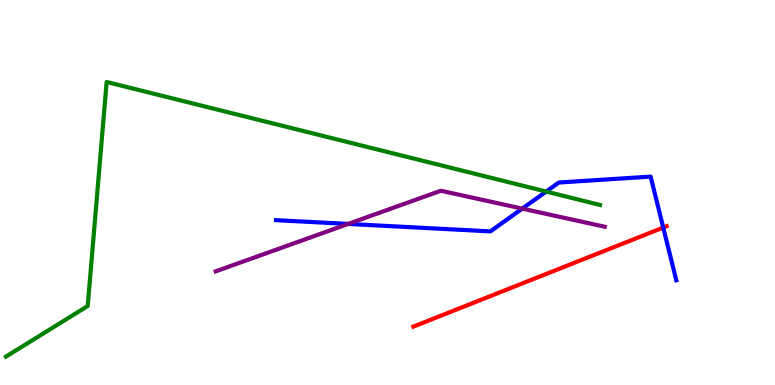[{'lines': ['blue', 'red'], 'intersections': [{'x': 8.56, 'y': 4.09}]}, {'lines': ['green', 'red'], 'intersections': []}, {'lines': ['purple', 'red'], 'intersections': []}, {'lines': ['blue', 'green'], 'intersections': [{'x': 7.05, 'y': 5.02}]}, {'lines': ['blue', 'purple'], 'intersections': [{'x': 4.49, 'y': 4.18}, {'x': 6.74, 'y': 4.58}]}, {'lines': ['green', 'purple'], 'intersections': []}]